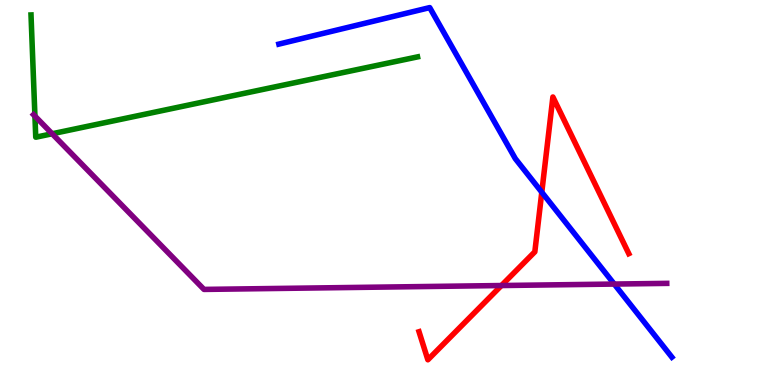[{'lines': ['blue', 'red'], 'intersections': [{'x': 6.99, 'y': 5.01}]}, {'lines': ['green', 'red'], 'intersections': []}, {'lines': ['purple', 'red'], 'intersections': [{'x': 6.47, 'y': 2.58}]}, {'lines': ['blue', 'green'], 'intersections': []}, {'lines': ['blue', 'purple'], 'intersections': [{'x': 7.93, 'y': 2.62}]}, {'lines': ['green', 'purple'], 'intersections': [{'x': 0.451, 'y': 6.98}, {'x': 0.673, 'y': 6.53}]}]